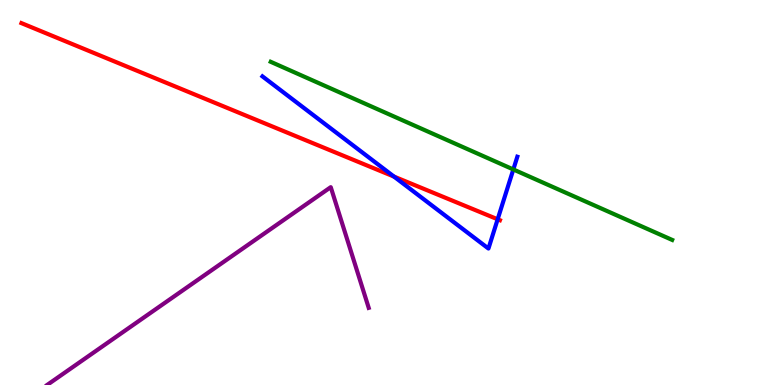[{'lines': ['blue', 'red'], 'intersections': [{'x': 5.08, 'y': 5.41}, {'x': 6.42, 'y': 4.3}]}, {'lines': ['green', 'red'], 'intersections': []}, {'lines': ['purple', 'red'], 'intersections': []}, {'lines': ['blue', 'green'], 'intersections': [{'x': 6.62, 'y': 5.6}]}, {'lines': ['blue', 'purple'], 'intersections': []}, {'lines': ['green', 'purple'], 'intersections': []}]